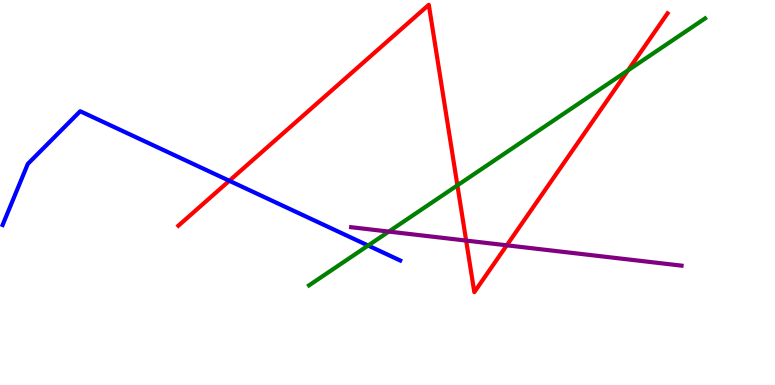[{'lines': ['blue', 'red'], 'intersections': [{'x': 2.96, 'y': 5.3}]}, {'lines': ['green', 'red'], 'intersections': [{'x': 5.9, 'y': 5.19}, {'x': 8.1, 'y': 8.17}]}, {'lines': ['purple', 'red'], 'intersections': [{'x': 6.01, 'y': 3.75}, {'x': 6.54, 'y': 3.63}]}, {'lines': ['blue', 'green'], 'intersections': [{'x': 4.75, 'y': 3.62}]}, {'lines': ['blue', 'purple'], 'intersections': []}, {'lines': ['green', 'purple'], 'intersections': [{'x': 5.02, 'y': 3.98}]}]